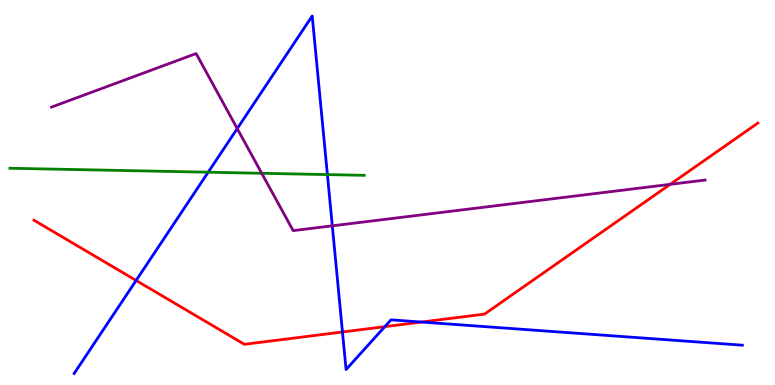[{'lines': ['blue', 'red'], 'intersections': [{'x': 1.76, 'y': 2.72}, {'x': 4.42, 'y': 1.38}, {'x': 4.97, 'y': 1.52}, {'x': 5.44, 'y': 1.64}]}, {'lines': ['green', 'red'], 'intersections': []}, {'lines': ['purple', 'red'], 'intersections': [{'x': 8.65, 'y': 5.21}]}, {'lines': ['blue', 'green'], 'intersections': [{'x': 2.69, 'y': 5.53}, {'x': 4.22, 'y': 5.47}]}, {'lines': ['blue', 'purple'], 'intersections': [{'x': 3.06, 'y': 6.66}, {'x': 4.29, 'y': 4.13}]}, {'lines': ['green', 'purple'], 'intersections': [{'x': 3.38, 'y': 5.5}]}]